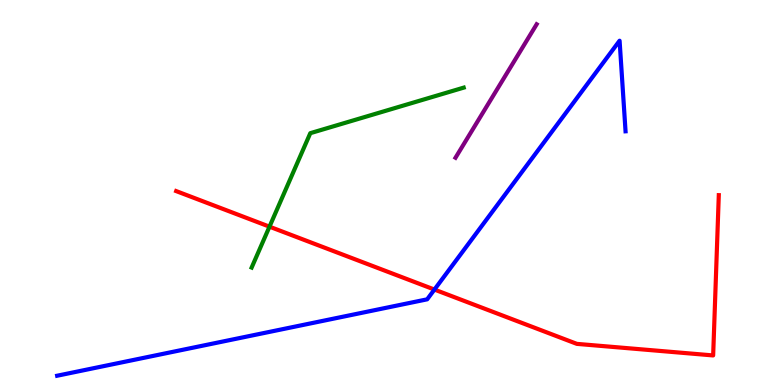[{'lines': ['blue', 'red'], 'intersections': [{'x': 5.61, 'y': 2.48}]}, {'lines': ['green', 'red'], 'intersections': [{'x': 3.48, 'y': 4.11}]}, {'lines': ['purple', 'red'], 'intersections': []}, {'lines': ['blue', 'green'], 'intersections': []}, {'lines': ['blue', 'purple'], 'intersections': []}, {'lines': ['green', 'purple'], 'intersections': []}]